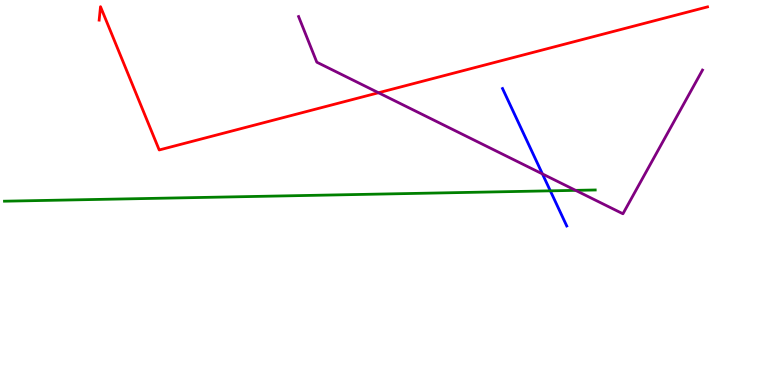[{'lines': ['blue', 'red'], 'intersections': []}, {'lines': ['green', 'red'], 'intersections': []}, {'lines': ['purple', 'red'], 'intersections': [{'x': 4.88, 'y': 7.59}]}, {'lines': ['blue', 'green'], 'intersections': [{'x': 7.1, 'y': 5.04}]}, {'lines': ['blue', 'purple'], 'intersections': [{'x': 7.0, 'y': 5.48}]}, {'lines': ['green', 'purple'], 'intersections': [{'x': 7.43, 'y': 5.06}]}]